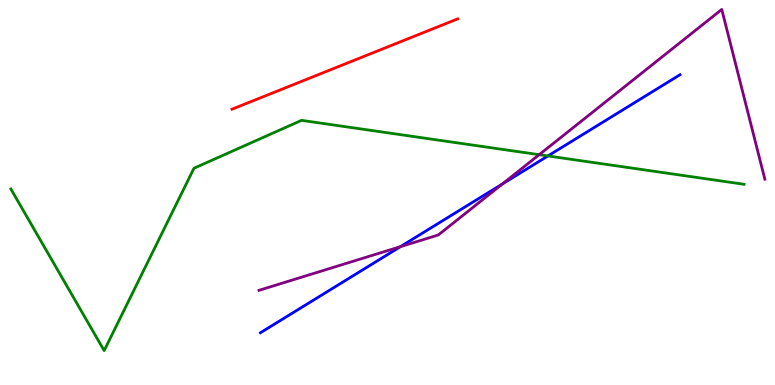[{'lines': ['blue', 'red'], 'intersections': []}, {'lines': ['green', 'red'], 'intersections': []}, {'lines': ['purple', 'red'], 'intersections': []}, {'lines': ['blue', 'green'], 'intersections': [{'x': 7.07, 'y': 5.95}]}, {'lines': ['blue', 'purple'], 'intersections': [{'x': 5.17, 'y': 3.59}, {'x': 6.48, 'y': 5.22}]}, {'lines': ['green', 'purple'], 'intersections': [{'x': 6.96, 'y': 5.98}]}]